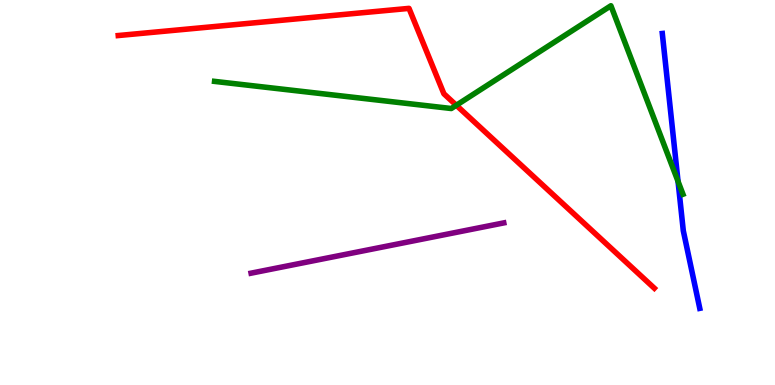[{'lines': ['blue', 'red'], 'intersections': []}, {'lines': ['green', 'red'], 'intersections': [{'x': 5.89, 'y': 7.27}]}, {'lines': ['purple', 'red'], 'intersections': []}, {'lines': ['blue', 'green'], 'intersections': [{'x': 8.75, 'y': 5.29}]}, {'lines': ['blue', 'purple'], 'intersections': []}, {'lines': ['green', 'purple'], 'intersections': []}]